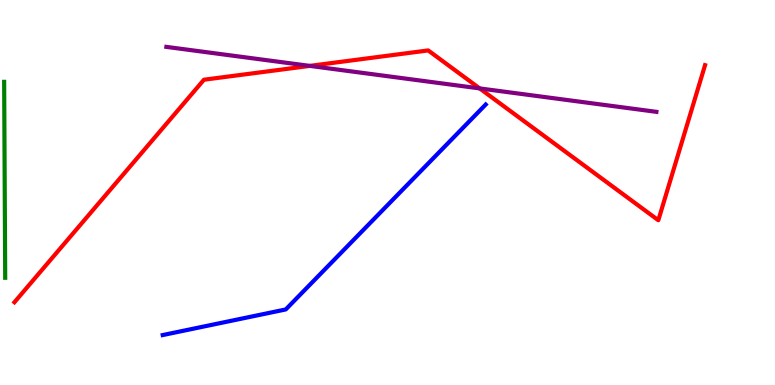[{'lines': ['blue', 'red'], 'intersections': []}, {'lines': ['green', 'red'], 'intersections': []}, {'lines': ['purple', 'red'], 'intersections': [{'x': 4.0, 'y': 8.29}, {'x': 6.19, 'y': 7.7}]}, {'lines': ['blue', 'green'], 'intersections': []}, {'lines': ['blue', 'purple'], 'intersections': []}, {'lines': ['green', 'purple'], 'intersections': []}]